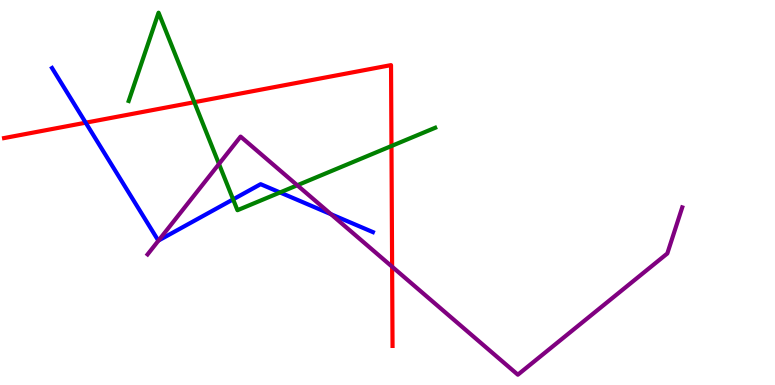[{'lines': ['blue', 'red'], 'intersections': [{'x': 1.11, 'y': 6.81}]}, {'lines': ['green', 'red'], 'intersections': [{'x': 2.51, 'y': 7.35}, {'x': 5.05, 'y': 6.21}]}, {'lines': ['purple', 'red'], 'intersections': [{'x': 5.06, 'y': 3.07}]}, {'lines': ['blue', 'green'], 'intersections': [{'x': 3.01, 'y': 4.82}, {'x': 3.61, 'y': 5.0}]}, {'lines': ['blue', 'purple'], 'intersections': [{'x': 2.05, 'y': 3.75}, {'x': 4.27, 'y': 4.44}]}, {'lines': ['green', 'purple'], 'intersections': [{'x': 2.83, 'y': 5.74}, {'x': 3.84, 'y': 5.19}]}]